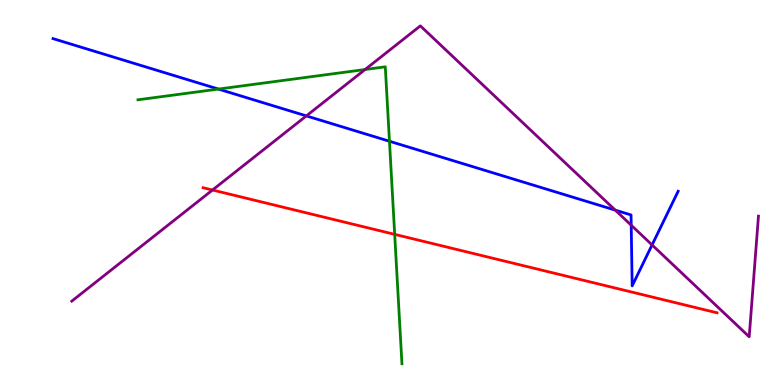[{'lines': ['blue', 'red'], 'intersections': []}, {'lines': ['green', 'red'], 'intersections': [{'x': 5.09, 'y': 3.91}]}, {'lines': ['purple', 'red'], 'intersections': [{'x': 2.74, 'y': 5.06}]}, {'lines': ['blue', 'green'], 'intersections': [{'x': 2.82, 'y': 7.69}, {'x': 5.03, 'y': 6.33}]}, {'lines': ['blue', 'purple'], 'intersections': [{'x': 3.95, 'y': 6.99}, {'x': 7.94, 'y': 4.54}, {'x': 8.14, 'y': 4.15}, {'x': 8.41, 'y': 3.64}]}, {'lines': ['green', 'purple'], 'intersections': [{'x': 4.71, 'y': 8.19}]}]